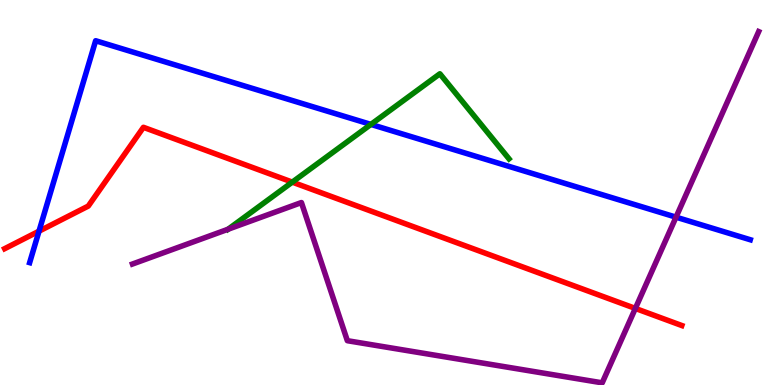[{'lines': ['blue', 'red'], 'intersections': [{'x': 0.503, 'y': 4.0}]}, {'lines': ['green', 'red'], 'intersections': [{'x': 3.77, 'y': 5.27}]}, {'lines': ['purple', 'red'], 'intersections': [{'x': 8.2, 'y': 1.99}]}, {'lines': ['blue', 'green'], 'intersections': [{'x': 4.79, 'y': 6.77}]}, {'lines': ['blue', 'purple'], 'intersections': [{'x': 8.72, 'y': 4.36}]}, {'lines': ['green', 'purple'], 'intersections': [{'x': 2.94, 'y': 4.05}]}]